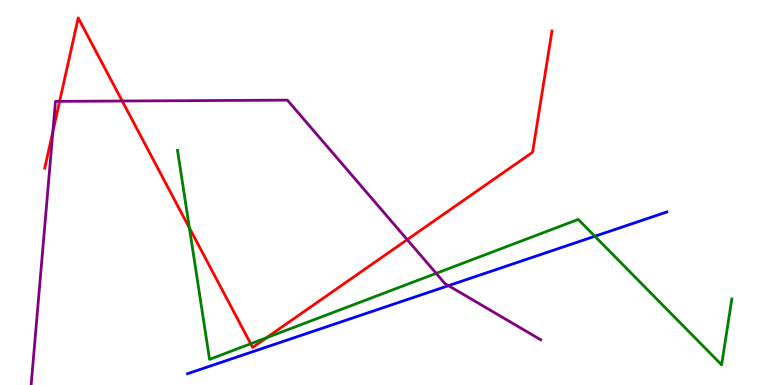[{'lines': ['blue', 'red'], 'intersections': []}, {'lines': ['green', 'red'], 'intersections': [{'x': 2.44, 'y': 4.08}, {'x': 3.23, 'y': 1.07}, {'x': 3.44, 'y': 1.23}]}, {'lines': ['purple', 'red'], 'intersections': [{'x': 0.682, 'y': 6.58}, {'x': 0.769, 'y': 7.37}, {'x': 1.58, 'y': 7.38}, {'x': 5.25, 'y': 3.78}]}, {'lines': ['blue', 'green'], 'intersections': [{'x': 7.68, 'y': 3.86}]}, {'lines': ['blue', 'purple'], 'intersections': [{'x': 5.79, 'y': 2.58}]}, {'lines': ['green', 'purple'], 'intersections': [{'x': 5.63, 'y': 2.9}]}]